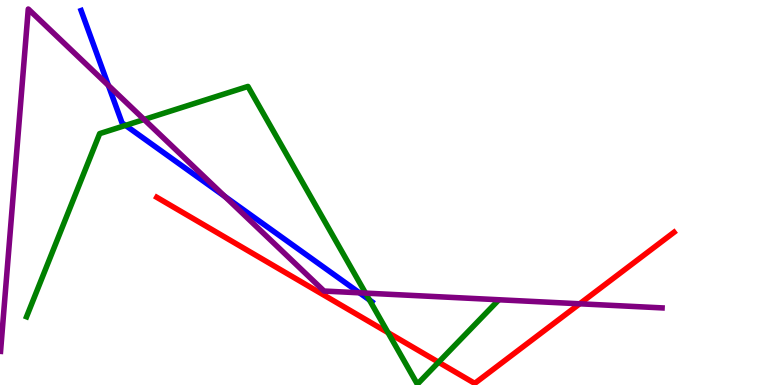[{'lines': ['blue', 'red'], 'intersections': []}, {'lines': ['green', 'red'], 'intersections': [{'x': 5.01, 'y': 1.36}, {'x': 5.66, 'y': 0.592}]}, {'lines': ['purple', 'red'], 'intersections': [{'x': 7.48, 'y': 2.11}]}, {'lines': ['blue', 'green'], 'intersections': [{'x': 1.62, 'y': 6.74}, {'x': 4.77, 'y': 2.21}]}, {'lines': ['blue', 'purple'], 'intersections': [{'x': 1.4, 'y': 7.78}, {'x': 2.9, 'y': 4.9}, {'x': 4.64, 'y': 2.39}]}, {'lines': ['green', 'purple'], 'intersections': [{'x': 1.86, 'y': 6.9}, {'x': 4.72, 'y': 2.39}]}]